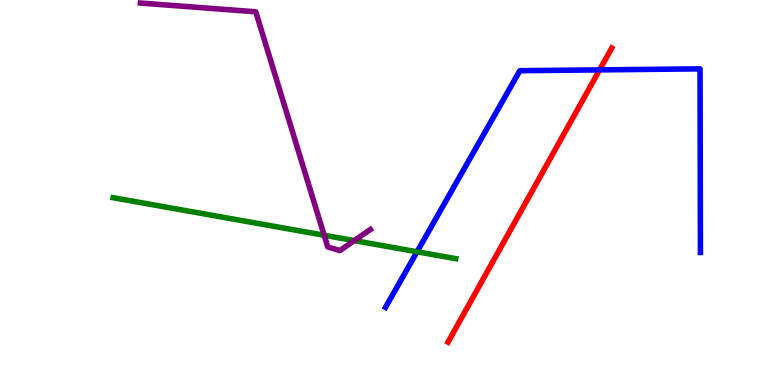[{'lines': ['blue', 'red'], 'intersections': [{'x': 7.74, 'y': 8.18}]}, {'lines': ['green', 'red'], 'intersections': []}, {'lines': ['purple', 'red'], 'intersections': []}, {'lines': ['blue', 'green'], 'intersections': [{'x': 5.38, 'y': 3.46}]}, {'lines': ['blue', 'purple'], 'intersections': []}, {'lines': ['green', 'purple'], 'intersections': [{'x': 4.18, 'y': 3.89}, {'x': 4.57, 'y': 3.75}]}]